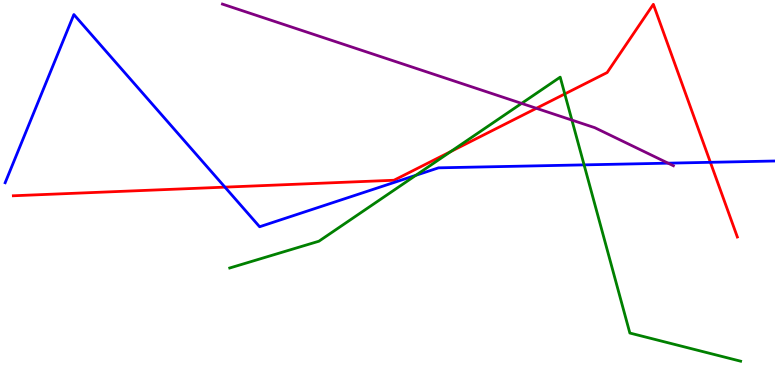[{'lines': ['blue', 'red'], 'intersections': [{'x': 2.9, 'y': 5.14}, {'x': 9.17, 'y': 5.78}]}, {'lines': ['green', 'red'], 'intersections': [{'x': 5.82, 'y': 6.06}, {'x': 7.29, 'y': 7.56}]}, {'lines': ['purple', 'red'], 'intersections': [{'x': 6.92, 'y': 7.19}]}, {'lines': ['blue', 'green'], 'intersections': [{'x': 5.37, 'y': 5.45}, {'x': 7.54, 'y': 5.72}]}, {'lines': ['blue', 'purple'], 'intersections': [{'x': 8.62, 'y': 5.76}]}, {'lines': ['green', 'purple'], 'intersections': [{'x': 6.73, 'y': 7.31}, {'x': 7.38, 'y': 6.88}]}]